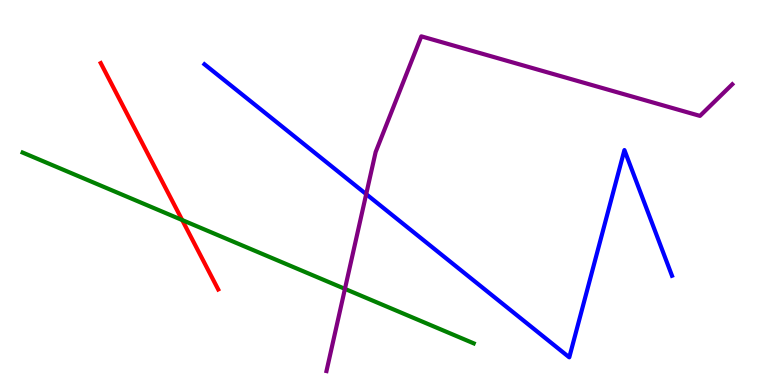[{'lines': ['blue', 'red'], 'intersections': []}, {'lines': ['green', 'red'], 'intersections': [{'x': 2.35, 'y': 4.28}]}, {'lines': ['purple', 'red'], 'intersections': []}, {'lines': ['blue', 'green'], 'intersections': []}, {'lines': ['blue', 'purple'], 'intersections': [{'x': 4.73, 'y': 4.96}]}, {'lines': ['green', 'purple'], 'intersections': [{'x': 4.45, 'y': 2.5}]}]